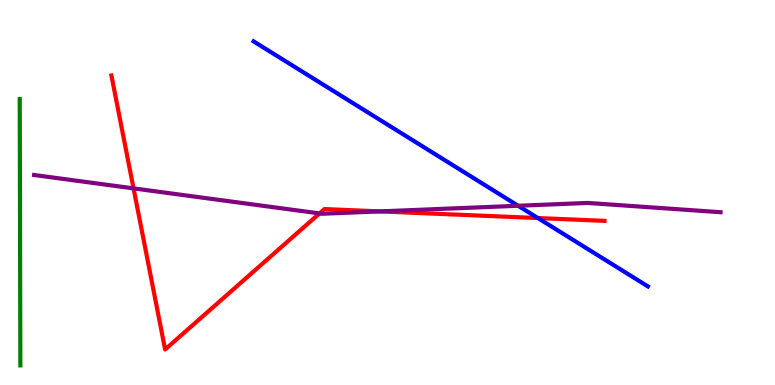[{'lines': ['blue', 'red'], 'intersections': [{'x': 6.94, 'y': 4.34}]}, {'lines': ['green', 'red'], 'intersections': []}, {'lines': ['purple', 'red'], 'intersections': [{'x': 1.72, 'y': 5.11}, {'x': 4.12, 'y': 4.46}, {'x': 4.9, 'y': 4.51}]}, {'lines': ['blue', 'green'], 'intersections': []}, {'lines': ['blue', 'purple'], 'intersections': [{'x': 6.69, 'y': 4.66}]}, {'lines': ['green', 'purple'], 'intersections': []}]